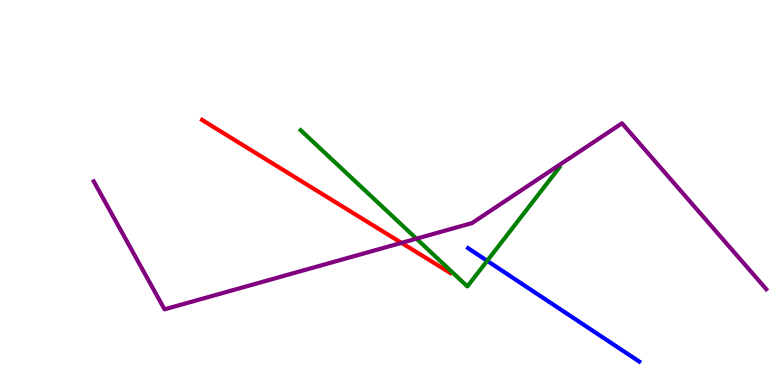[{'lines': ['blue', 'red'], 'intersections': []}, {'lines': ['green', 'red'], 'intersections': []}, {'lines': ['purple', 'red'], 'intersections': [{'x': 5.18, 'y': 3.69}]}, {'lines': ['blue', 'green'], 'intersections': [{'x': 6.29, 'y': 3.23}]}, {'lines': ['blue', 'purple'], 'intersections': []}, {'lines': ['green', 'purple'], 'intersections': [{'x': 5.37, 'y': 3.8}]}]